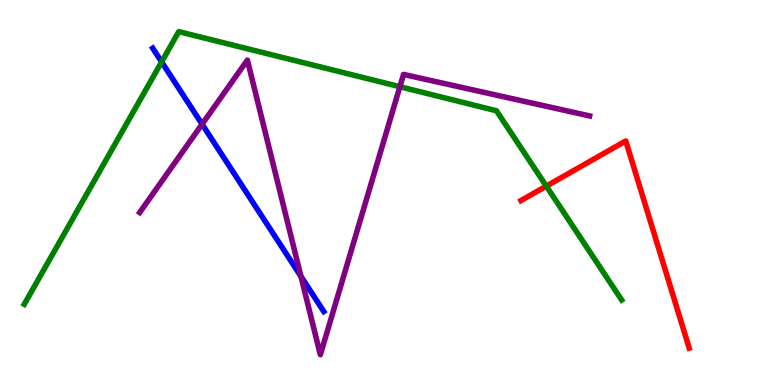[{'lines': ['blue', 'red'], 'intersections': []}, {'lines': ['green', 'red'], 'intersections': [{'x': 7.05, 'y': 5.17}]}, {'lines': ['purple', 'red'], 'intersections': []}, {'lines': ['blue', 'green'], 'intersections': [{'x': 2.09, 'y': 8.39}]}, {'lines': ['blue', 'purple'], 'intersections': [{'x': 2.61, 'y': 6.77}, {'x': 3.88, 'y': 2.82}]}, {'lines': ['green', 'purple'], 'intersections': [{'x': 5.16, 'y': 7.75}]}]